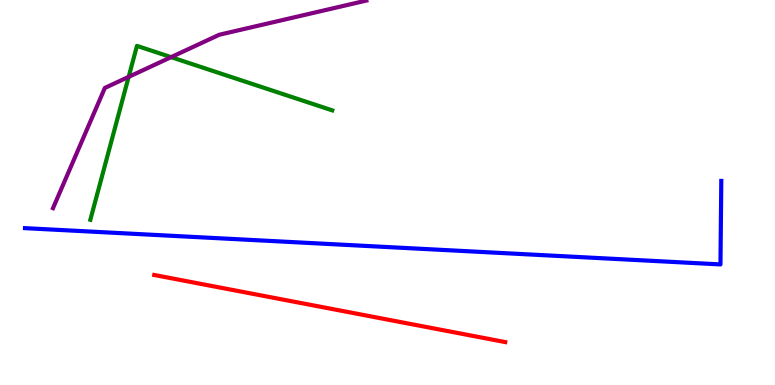[{'lines': ['blue', 'red'], 'intersections': []}, {'lines': ['green', 'red'], 'intersections': []}, {'lines': ['purple', 'red'], 'intersections': []}, {'lines': ['blue', 'green'], 'intersections': []}, {'lines': ['blue', 'purple'], 'intersections': []}, {'lines': ['green', 'purple'], 'intersections': [{'x': 1.66, 'y': 8.0}, {'x': 2.21, 'y': 8.52}]}]